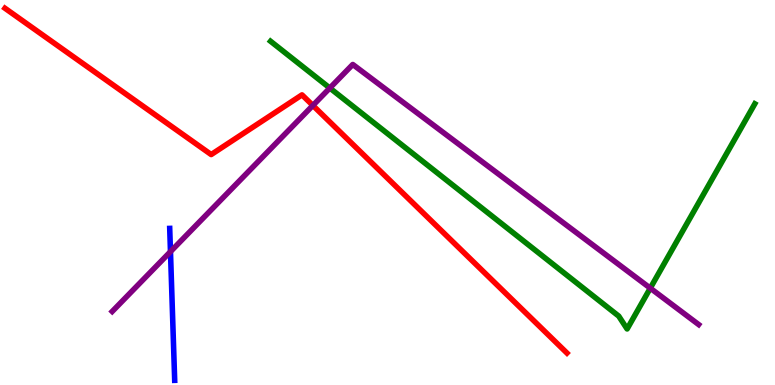[{'lines': ['blue', 'red'], 'intersections': []}, {'lines': ['green', 'red'], 'intersections': []}, {'lines': ['purple', 'red'], 'intersections': [{'x': 4.04, 'y': 7.26}]}, {'lines': ['blue', 'green'], 'intersections': []}, {'lines': ['blue', 'purple'], 'intersections': [{'x': 2.2, 'y': 3.46}]}, {'lines': ['green', 'purple'], 'intersections': [{'x': 4.26, 'y': 7.71}, {'x': 8.39, 'y': 2.52}]}]